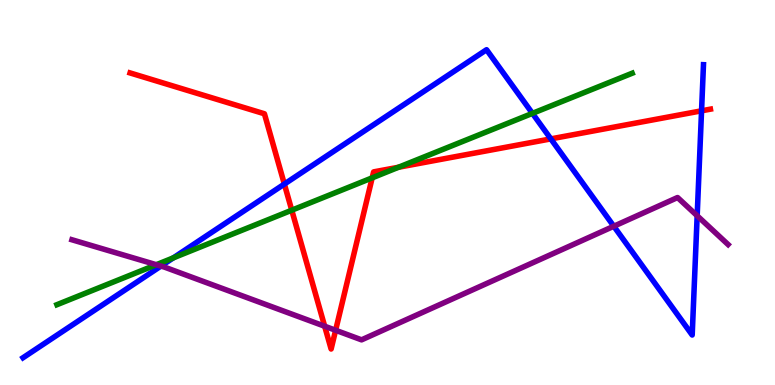[{'lines': ['blue', 'red'], 'intersections': [{'x': 3.67, 'y': 5.22}, {'x': 7.11, 'y': 6.39}, {'x': 9.05, 'y': 7.12}]}, {'lines': ['green', 'red'], 'intersections': [{'x': 3.76, 'y': 4.54}, {'x': 4.8, 'y': 5.38}, {'x': 5.14, 'y': 5.66}]}, {'lines': ['purple', 'red'], 'intersections': [{'x': 4.19, 'y': 1.53}, {'x': 4.33, 'y': 1.42}]}, {'lines': ['blue', 'green'], 'intersections': [{'x': 2.24, 'y': 3.3}, {'x': 6.87, 'y': 7.06}]}, {'lines': ['blue', 'purple'], 'intersections': [{'x': 2.08, 'y': 3.09}, {'x': 7.92, 'y': 4.12}, {'x': 9.0, 'y': 4.4}]}, {'lines': ['green', 'purple'], 'intersections': [{'x': 2.02, 'y': 3.12}]}]